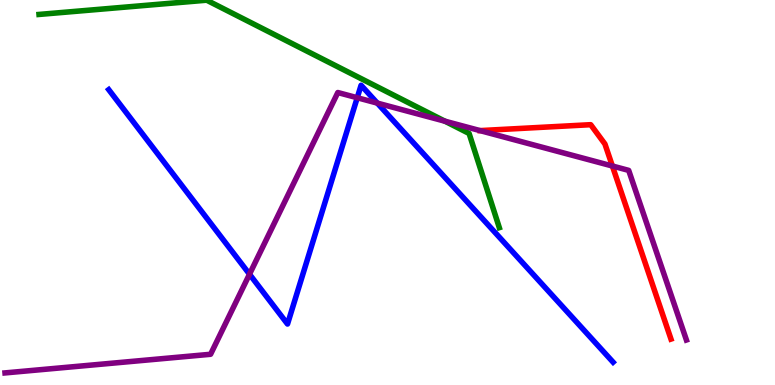[{'lines': ['blue', 'red'], 'intersections': []}, {'lines': ['green', 'red'], 'intersections': []}, {'lines': ['purple', 'red'], 'intersections': [{'x': 7.9, 'y': 5.69}]}, {'lines': ['blue', 'green'], 'intersections': []}, {'lines': ['blue', 'purple'], 'intersections': [{'x': 3.22, 'y': 2.88}, {'x': 4.61, 'y': 7.46}, {'x': 4.87, 'y': 7.32}]}, {'lines': ['green', 'purple'], 'intersections': [{'x': 5.74, 'y': 6.85}]}]